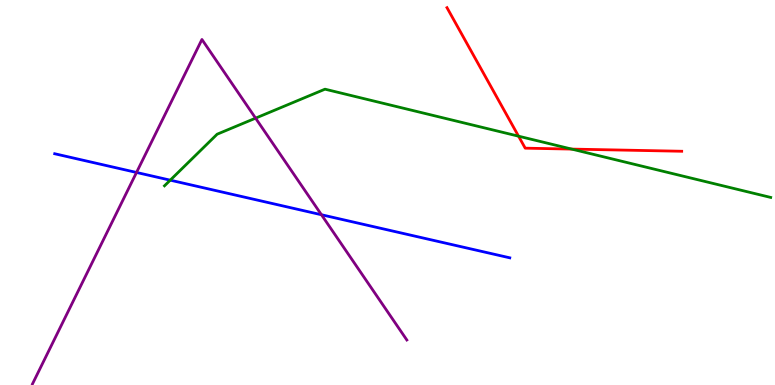[{'lines': ['blue', 'red'], 'intersections': []}, {'lines': ['green', 'red'], 'intersections': [{'x': 6.69, 'y': 6.46}, {'x': 7.38, 'y': 6.13}]}, {'lines': ['purple', 'red'], 'intersections': []}, {'lines': ['blue', 'green'], 'intersections': [{'x': 2.2, 'y': 5.32}]}, {'lines': ['blue', 'purple'], 'intersections': [{'x': 1.76, 'y': 5.52}, {'x': 4.15, 'y': 4.42}]}, {'lines': ['green', 'purple'], 'intersections': [{'x': 3.3, 'y': 6.93}]}]